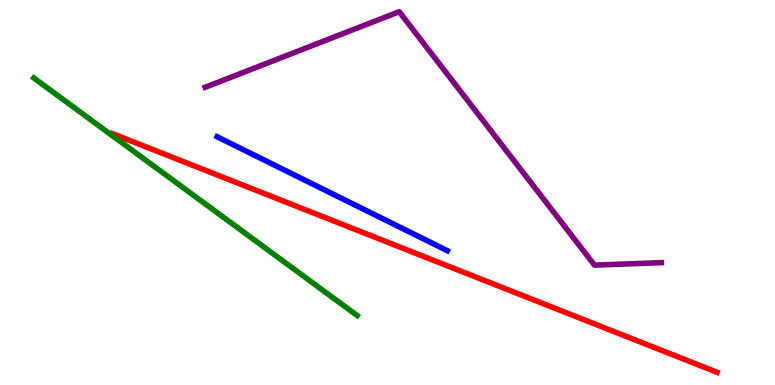[{'lines': ['blue', 'red'], 'intersections': []}, {'lines': ['green', 'red'], 'intersections': []}, {'lines': ['purple', 'red'], 'intersections': []}, {'lines': ['blue', 'green'], 'intersections': []}, {'lines': ['blue', 'purple'], 'intersections': []}, {'lines': ['green', 'purple'], 'intersections': []}]